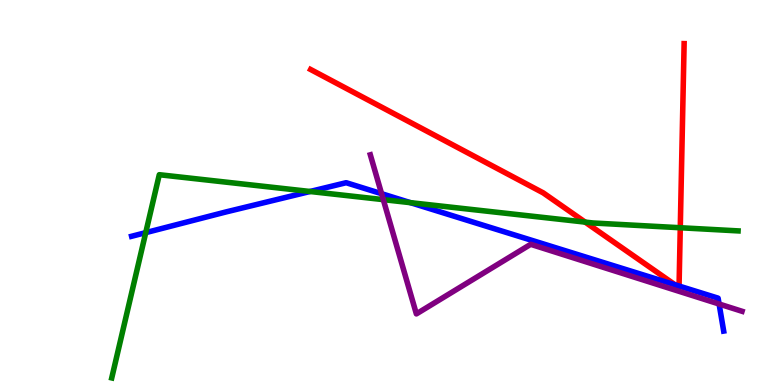[{'lines': ['blue', 'red'], 'intersections': [{'x': 8.71, 'y': 2.6}, {'x': 8.76, 'y': 2.57}]}, {'lines': ['green', 'red'], 'intersections': [{'x': 7.55, 'y': 4.23}, {'x': 8.78, 'y': 4.08}]}, {'lines': ['purple', 'red'], 'intersections': []}, {'lines': ['blue', 'green'], 'intersections': [{'x': 1.88, 'y': 3.96}, {'x': 4.0, 'y': 5.03}, {'x': 5.3, 'y': 4.74}]}, {'lines': ['blue', 'purple'], 'intersections': [{'x': 4.92, 'y': 4.97}, {'x': 9.28, 'y': 2.1}]}, {'lines': ['green', 'purple'], 'intersections': [{'x': 4.95, 'y': 4.81}]}]